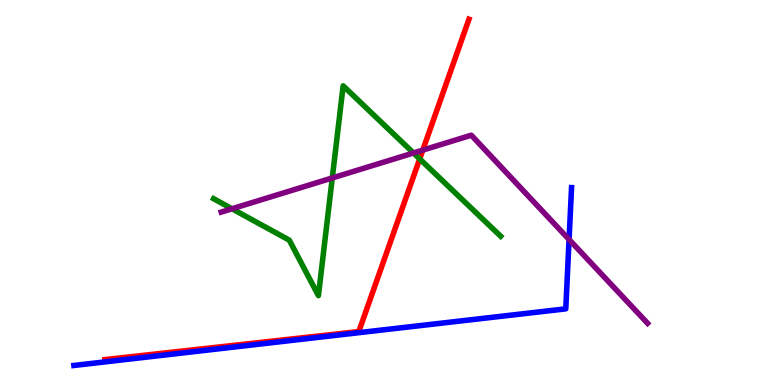[{'lines': ['blue', 'red'], 'intersections': []}, {'lines': ['green', 'red'], 'intersections': [{'x': 5.42, 'y': 5.87}]}, {'lines': ['purple', 'red'], 'intersections': [{'x': 5.46, 'y': 6.1}]}, {'lines': ['blue', 'green'], 'intersections': []}, {'lines': ['blue', 'purple'], 'intersections': [{'x': 7.34, 'y': 3.78}]}, {'lines': ['green', 'purple'], 'intersections': [{'x': 2.99, 'y': 4.58}, {'x': 4.29, 'y': 5.38}, {'x': 5.34, 'y': 6.03}]}]